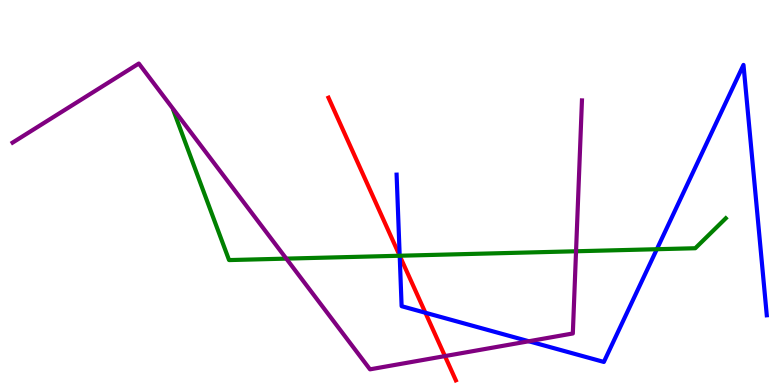[{'lines': ['blue', 'red'], 'intersections': [{'x': 5.16, 'y': 3.36}, {'x': 5.49, 'y': 1.88}]}, {'lines': ['green', 'red'], 'intersections': [{'x': 5.16, 'y': 3.36}]}, {'lines': ['purple', 'red'], 'intersections': [{'x': 5.74, 'y': 0.751}]}, {'lines': ['blue', 'green'], 'intersections': [{'x': 5.16, 'y': 3.36}, {'x': 8.48, 'y': 3.53}]}, {'lines': ['blue', 'purple'], 'intersections': [{'x': 6.82, 'y': 1.14}]}, {'lines': ['green', 'purple'], 'intersections': [{'x': 3.69, 'y': 3.28}, {'x': 7.43, 'y': 3.47}]}]